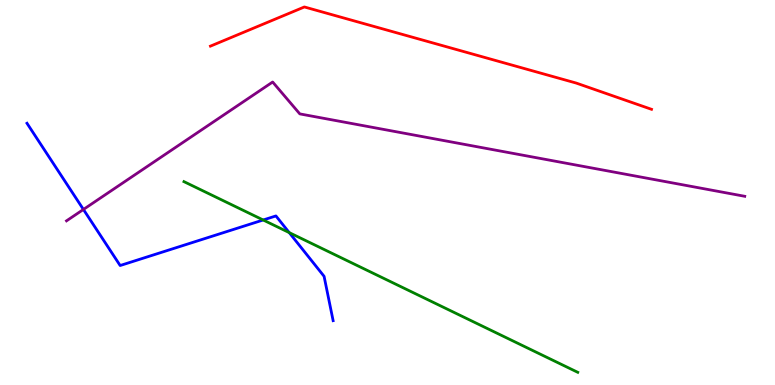[{'lines': ['blue', 'red'], 'intersections': []}, {'lines': ['green', 'red'], 'intersections': []}, {'lines': ['purple', 'red'], 'intersections': []}, {'lines': ['blue', 'green'], 'intersections': [{'x': 3.4, 'y': 4.29}, {'x': 3.73, 'y': 3.96}]}, {'lines': ['blue', 'purple'], 'intersections': [{'x': 1.08, 'y': 4.56}]}, {'lines': ['green', 'purple'], 'intersections': []}]